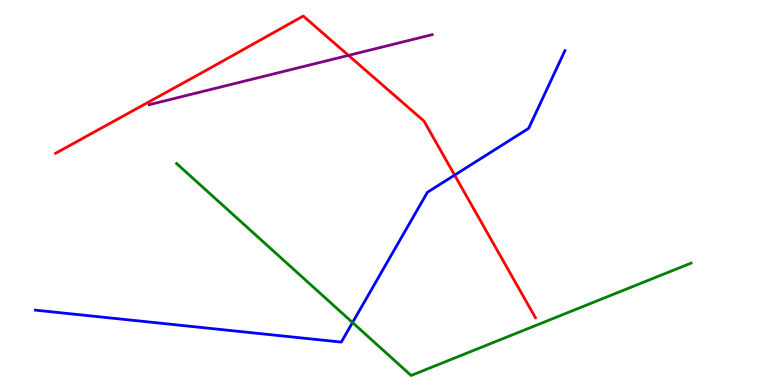[{'lines': ['blue', 'red'], 'intersections': [{'x': 5.87, 'y': 5.45}]}, {'lines': ['green', 'red'], 'intersections': []}, {'lines': ['purple', 'red'], 'intersections': [{'x': 4.5, 'y': 8.56}]}, {'lines': ['blue', 'green'], 'intersections': [{'x': 4.55, 'y': 1.62}]}, {'lines': ['blue', 'purple'], 'intersections': []}, {'lines': ['green', 'purple'], 'intersections': []}]